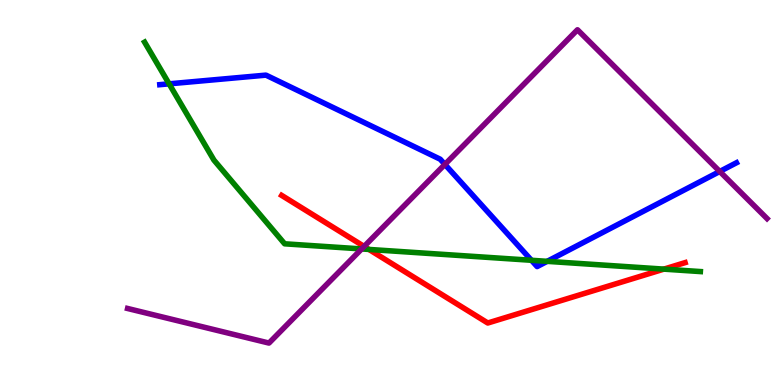[{'lines': ['blue', 'red'], 'intersections': []}, {'lines': ['green', 'red'], 'intersections': [{'x': 4.76, 'y': 3.52}, {'x': 8.57, 'y': 3.01}]}, {'lines': ['purple', 'red'], 'intersections': [{'x': 4.7, 'y': 3.6}]}, {'lines': ['blue', 'green'], 'intersections': [{'x': 2.18, 'y': 7.82}, {'x': 6.86, 'y': 3.24}, {'x': 7.06, 'y': 3.21}]}, {'lines': ['blue', 'purple'], 'intersections': [{'x': 5.74, 'y': 5.73}, {'x': 9.29, 'y': 5.55}]}, {'lines': ['green', 'purple'], 'intersections': [{'x': 4.67, 'y': 3.53}]}]